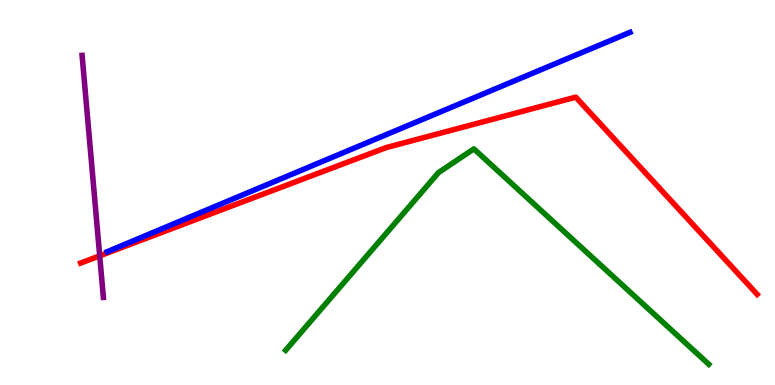[{'lines': ['blue', 'red'], 'intersections': []}, {'lines': ['green', 'red'], 'intersections': []}, {'lines': ['purple', 'red'], 'intersections': [{'x': 1.29, 'y': 3.35}]}, {'lines': ['blue', 'green'], 'intersections': []}, {'lines': ['blue', 'purple'], 'intersections': []}, {'lines': ['green', 'purple'], 'intersections': []}]